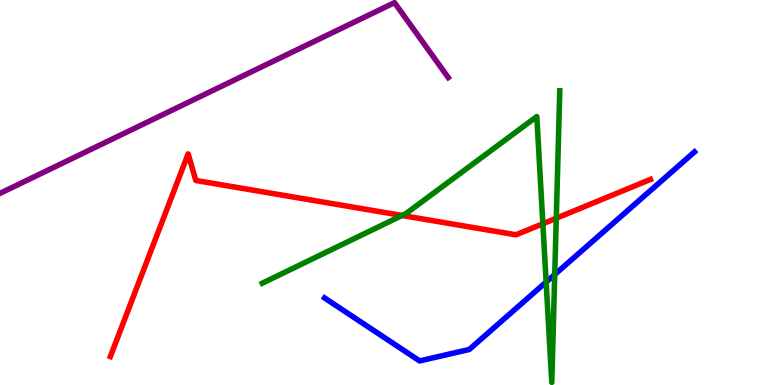[{'lines': ['blue', 'red'], 'intersections': []}, {'lines': ['green', 'red'], 'intersections': [{'x': 5.19, 'y': 4.4}, {'x': 7.0, 'y': 4.19}, {'x': 7.18, 'y': 4.33}]}, {'lines': ['purple', 'red'], 'intersections': []}, {'lines': ['blue', 'green'], 'intersections': [{'x': 7.05, 'y': 2.67}, {'x': 7.16, 'y': 2.87}]}, {'lines': ['blue', 'purple'], 'intersections': []}, {'lines': ['green', 'purple'], 'intersections': []}]